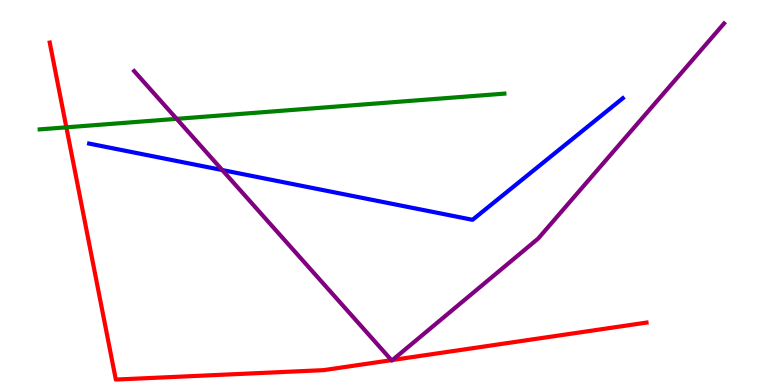[{'lines': ['blue', 'red'], 'intersections': []}, {'lines': ['green', 'red'], 'intersections': [{'x': 0.856, 'y': 6.69}]}, {'lines': ['purple', 'red'], 'intersections': [{'x': 5.05, 'y': 0.645}, {'x': 5.06, 'y': 0.649}]}, {'lines': ['blue', 'green'], 'intersections': []}, {'lines': ['blue', 'purple'], 'intersections': [{'x': 2.87, 'y': 5.58}]}, {'lines': ['green', 'purple'], 'intersections': [{'x': 2.28, 'y': 6.91}]}]